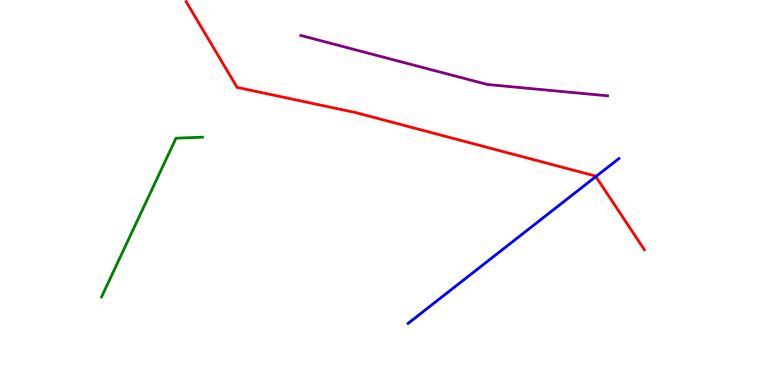[{'lines': ['blue', 'red'], 'intersections': [{'x': 7.69, 'y': 5.41}]}, {'lines': ['green', 'red'], 'intersections': []}, {'lines': ['purple', 'red'], 'intersections': []}, {'lines': ['blue', 'green'], 'intersections': []}, {'lines': ['blue', 'purple'], 'intersections': []}, {'lines': ['green', 'purple'], 'intersections': []}]